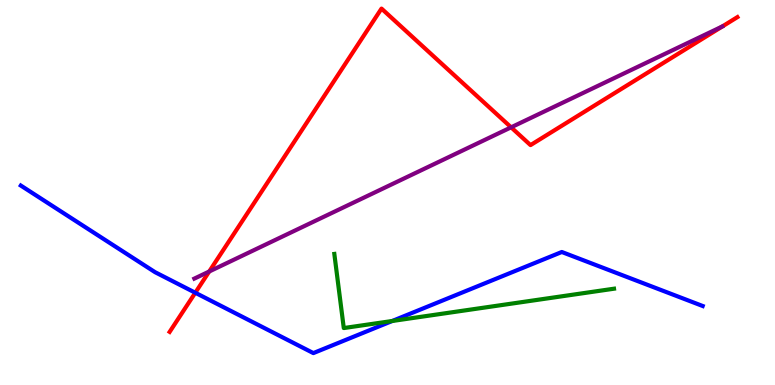[{'lines': ['blue', 'red'], 'intersections': [{'x': 2.52, 'y': 2.4}]}, {'lines': ['green', 'red'], 'intersections': []}, {'lines': ['purple', 'red'], 'intersections': [{'x': 2.7, 'y': 2.95}, {'x': 6.59, 'y': 6.69}]}, {'lines': ['blue', 'green'], 'intersections': [{'x': 5.06, 'y': 1.66}]}, {'lines': ['blue', 'purple'], 'intersections': []}, {'lines': ['green', 'purple'], 'intersections': []}]